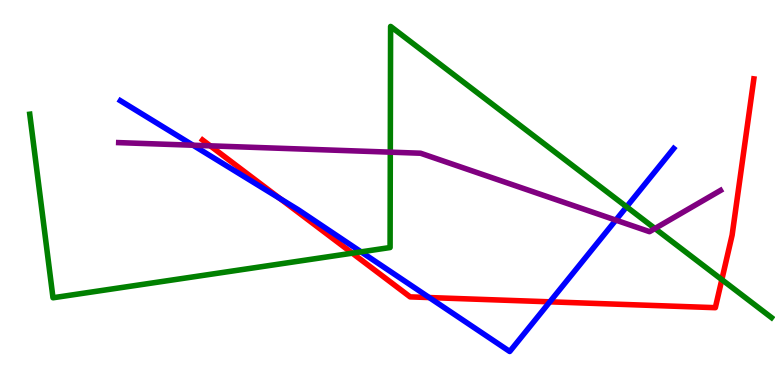[{'lines': ['blue', 'red'], 'intersections': [{'x': 3.62, 'y': 4.84}, {'x': 5.54, 'y': 2.27}, {'x': 7.09, 'y': 2.16}]}, {'lines': ['green', 'red'], 'intersections': [{'x': 4.55, 'y': 3.42}, {'x': 9.31, 'y': 2.74}]}, {'lines': ['purple', 'red'], 'intersections': [{'x': 2.71, 'y': 6.21}]}, {'lines': ['blue', 'green'], 'intersections': [{'x': 4.66, 'y': 3.46}, {'x': 8.08, 'y': 4.63}]}, {'lines': ['blue', 'purple'], 'intersections': [{'x': 2.49, 'y': 6.23}, {'x': 7.95, 'y': 4.28}]}, {'lines': ['green', 'purple'], 'intersections': [{'x': 5.04, 'y': 6.05}, {'x': 8.45, 'y': 4.06}]}]